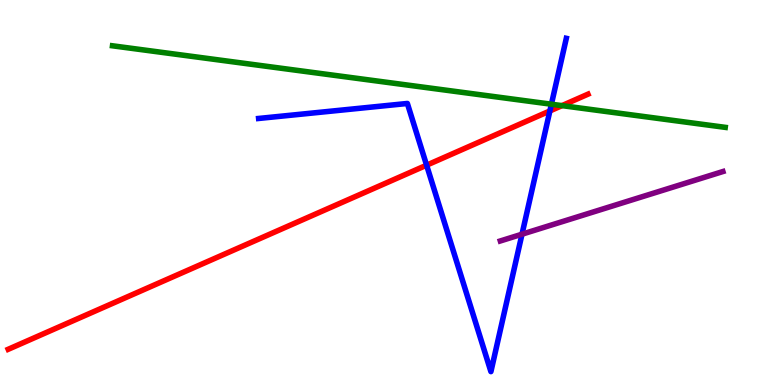[{'lines': ['blue', 'red'], 'intersections': [{'x': 5.5, 'y': 5.71}, {'x': 7.1, 'y': 7.12}]}, {'lines': ['green', 'red'], 'intersections': [{'x': 7.25, 'y': 7.26}]}, {'lines': ['purple', 'red'], 'intersections': []}, {'lines': ['blue', 'green'], 'intersections': [{'x': 7.11, 'y': 7.29}]}, {'lines': ['blue', 'purple'], 'intersections': [{'x': 6.74, 'y': 3.92}]}, {'lines': ['green', 'purple'], 'intersections': []}]